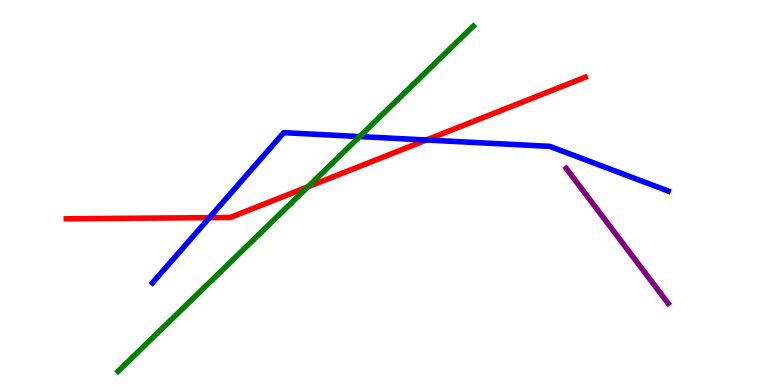[{'lines': ['blue', 'red'], 'intersections': [{'x': 2.7, 'y': 4.35}, {'x': 5.5, 'y': 6.36}]}, {'lines': ['green', 'red'], 'intersections': [{'x': 3.97, 'y': 5.15}]}, {'lines': ['purple', 'red'], 'intersections': []}, {'lines': ['blue', 'green'], 'intersections': [{'x': 4.64, 'y': 6.45}]}, {'lines': ['blue', 'purple'], 'intersections': []}, {'lines': ['green', 'purple'], 'intersections': []}]